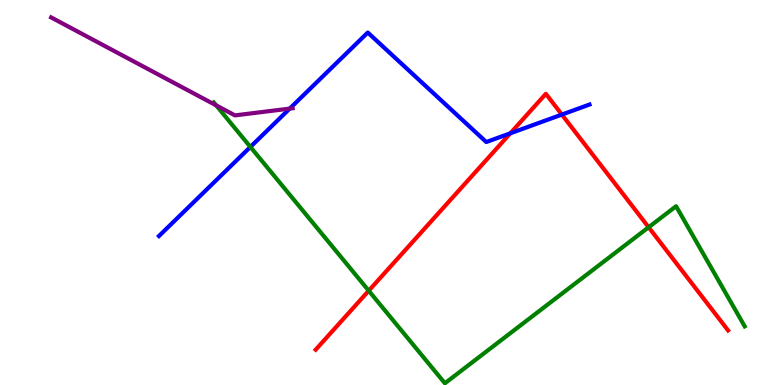[{'lines': ['blue', 'red'], 'intersections': [{'x': 6.59, 'y': 6.54}, {'x': 7.25, 'y': 7.02}]}, {'lines': ['green', 'red'], 'intersections': [{'x': 4.76, 'y': 2.45}, {'x': 8.37, 'y': 4.1}]}, {'lines': ['purple', 'red'], 'intersections': []}, {'lines': ['blue', 'green'], 'intersections': [{'x': 3.23, 'y': 6.18}]}, {'lines': ['blue', 'purple'], 'intersections': [{'x': 3.74, 'y': 7.18}]}, {'lines': ['green', 'purple'], 'intersections': [{'x': 2.79, 'y': 7.26}]}]